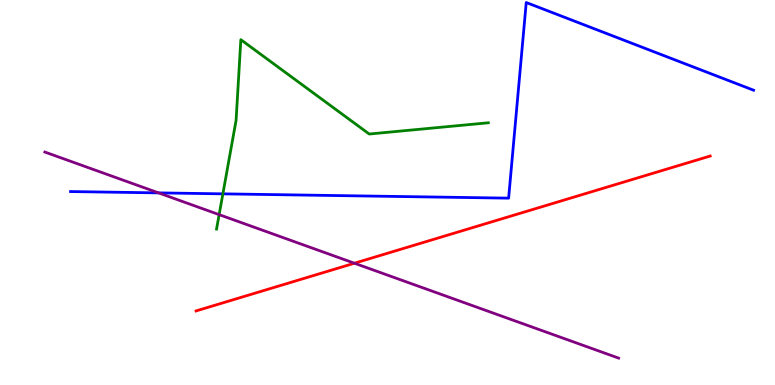[{'lines': ['blue', 'red'], 'intersections': []}, {'lines': ['green', 'red'], 'intersections': []}, {'lines': ['purple', 'red'], 'intersections': [{'x': 4.57, 'y': 3.16}]}, {'lines': ['blue', 'green'], 'intersections': [{'x': 2.88, 'y': 4.96}]}, {'lines': ['blue', 'purple'], 'intersections': [{'x': 2.05, 'y': 4.99}]}, {'lines': ['green', 'purple'], 'intersections': [{'x': 2.83, 'y': 4.42}]}]